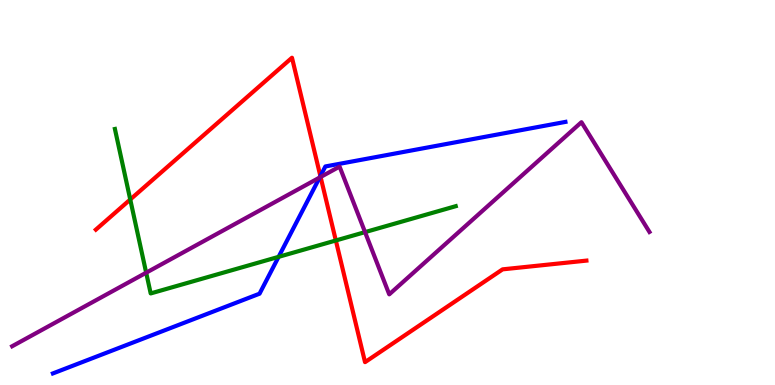[{'lines': ['blue', 'red'], 'intersections': [{'x': 4.13, 'y': 5.43}]}, {'lines': ['green', 'red'], 'intersections': [{'x': 1.68, 'y': 4.82}, {'x': 4.33, 'y': 3.75}]}, {'lines': ['purple', 'red'], 'intersections': [{'x': 4.14, 'y': 5.4}]}, {'lines': ['blue', 'green'], 'intersections': [{'x': 3.59, 'y': 3.33}]}, {'lines': ['blue', 'purple'], 'intersections': [{'x': 4.12, 'y': 5.39}]}, {'lines': ['green', 'purple'], 'intersections': [{'x': 1.89, 'y': 2.92}, {'x': 4.71, 'y': 3.97}]}]